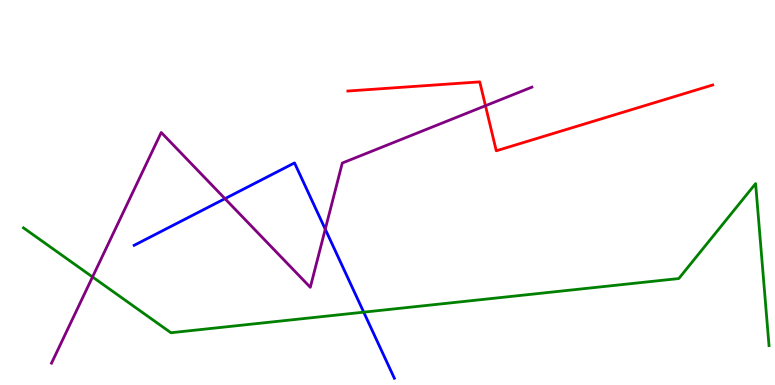[{'lines': ['blue', 'red'], 'intersections': []}, {'lines': ['green', 'red'], 'intersections': []}, {'lines': ['purple', 'red'], 'intersections': [{'x': 6.26, 'y': 7.25}]}, {'lines': ['blue', 'green'], 'intersections': [{'x': 4.69, 'y': 1.89}]}, {'lines': ['blue', 'purple'], 'intersections': [{'x': 2.9, 'y': 4.84}, {'x': 4.2, 'y': 4.05}]}, {'lines': ['green', 'purple'], 'intersections': [{'x': 1.19, 'y': 2.81}]}]